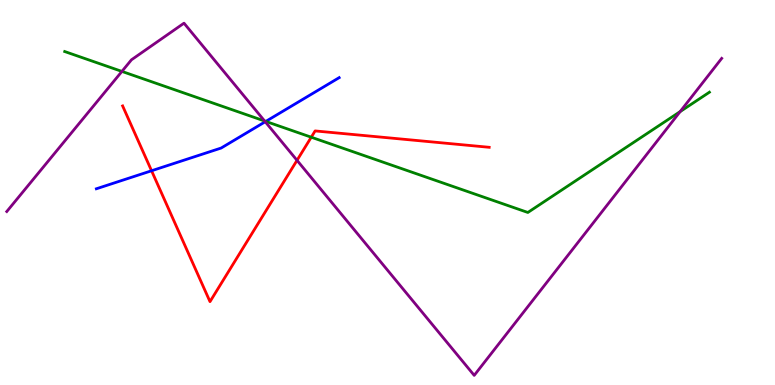[{'lines': ['blue', 'red'], 'intersections': [{'x': 1.96, 'y': 5.56}]}, {'lines': ['green', 'red'], 'intersections': [{'x': 4.02, 'y': 6.44}]}, {'lines': ['purple', 'red'], 'intersections': [{'x': 3.83, 'y': 5.84}]}, {'lines': ['blue', 'green'], 'intersections': [{'x': 3.43, 'y': 6.85}]}, {'lines': ['blue', 'purple'], 'intersections': [{'x': 3.42, 'y': 6.84}]}, {'lines': ['green', 'purple'], 'intersections': [{'x': 1.57, 'y': 8.15}, {'x': 3.41, 'y': 6.86}, {'x': 8.78, 'y': 7.1}]}]